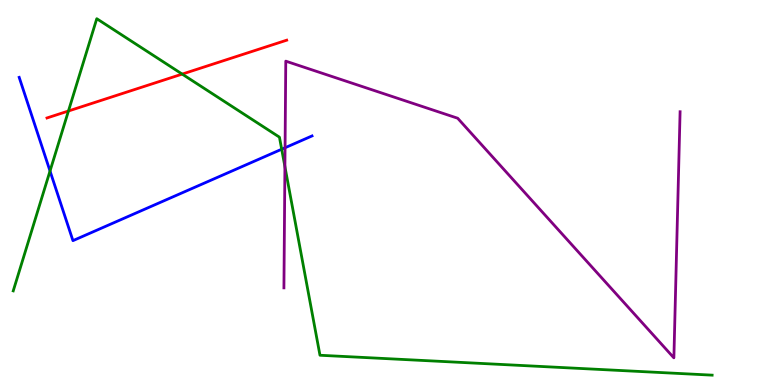[{'lines': ['blue', 'red'], 'intersections': []}, {'lines': ['green', 'red'], 'intersections': [{'x': 0.883, 'y': 7.12}, {'x': 2.35, 'y': 8.08}]}, {'lines': ['purple', 'red'], 'intersections': []}, {'lines': ['blue', 'green'], 'intersections': [{'x': 0.645, 'y': 5.56}, {'x': 3.63, 'y': 6.12}]}, {'lines': ['blue', 'purple'], 'intersections': [{'x': 3.68, 'y': 6.16}]}, {'lines': ['green', 'purple'], 'intersections': [{'x': 3.68, 'y': 5.67}]}]